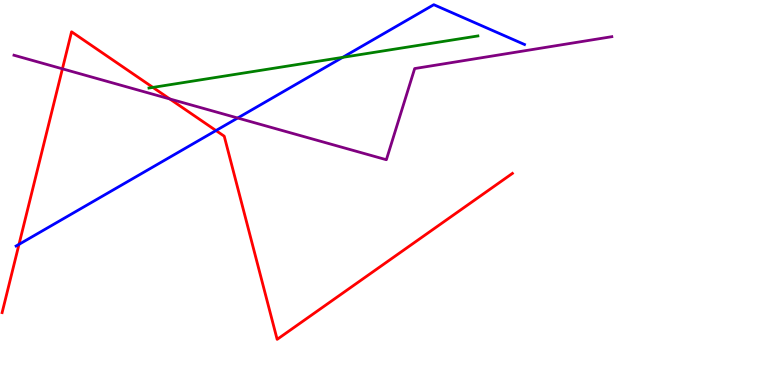[{'lines': ['blue', 'red'], 'intersections': [{'x': 0.245, 'y': 3.65}, {'x': 2.79, 'y': 6.61}]}, {'lines': ['green', 'red'], 'intersections': [{'x': 1.97, 'y': 7.73}]}, {'lines': ['purple', 'red'], 'intersections': [{'x': 0.805, 'y': 8.21}, {'x': 2.19, 'y': 7.43}]}, {'lines': ['blue', 'green'], 'intersections': [{'x': 4.42, 'y': 8.51}]}, {'lines': ['blue', 'purple'], 'intersections': [{'x': 3.07, 'y': 6.93}]}, {'lines': ['green', 'purple'], 'intersections': []}]